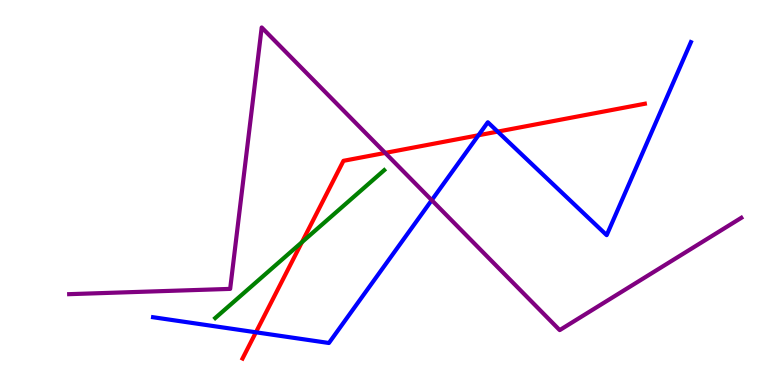[{'lines': ['blue', 'red'], 'intersections': [{'x': 3.3, 'y': 1.37}, {'x': 6.17, 'y': 6.49}, {'x': 6.42, 'y': 6.58}]}, {'lines': ['green', 'red'], 'intersections': [{'x': 3.9, 'y': 3.71}]}, {'lines': ['purple', 'red'], 'intersections': [{'x': 4.97, 'y': 6.03}]}, {'lines': ['blue', 'green'], 'intersections': []}, {'lines': ['blue', 'purple'], 'intersections': [{'x': 5.57, 'y': 4.8}]}, {'lines': ['green', 'purple'], 'intersections': []}]